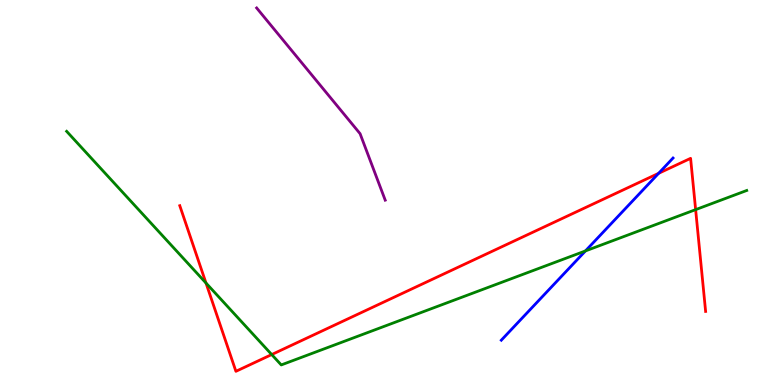[{'lines': ['blue', 'red'], 'intersections': [{'x': 8.5, 'y': 5.5}]}, {'lines': ['green', 'red'], 'intersections': [{'x': 2.66, 'y': 2.65}, {'x': 3.51, 'y': 0.791}, {'x': 8.98, 'y': 4.55}]}, {'lines': ['purple', 'red'], 'intersections': []}, {'lines': ['blue', 'green'], 'intersections': [{'x': 7.55, 'y': 3.48}]}, {'lines': ['blue', 'purple'], 'intersections': []}, {'lines': ['green', 'purple'], 'intersections': []}]